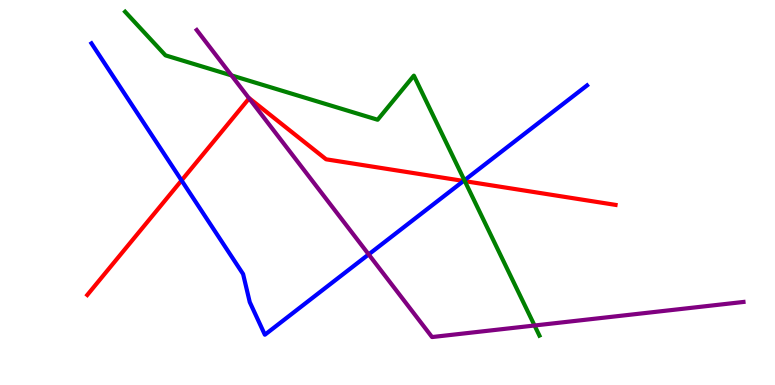[{'lines': ['blue', 'red'], 'intersections': [{'x': 2.34, 'y': 5.31}, {'x': 5.98, 'y': 5.3}]}, {'lines': ['green', 'red'], 'intersections': [{'x': 6.0, 'y': 5.29}]}, {'lines': ['purple', 'red'], 'intersections': [{'x': 3.21, 'y': 7.44}]}, {'lines': ['blue', 'green'], 'intersections': [{'x': 5.99, 'y': 5.32}]}, {'lines': ['blue', 'purple'], 'intersections': [{'x': 4.76, 'y': 3.39}]}, {'lines': ['green', 'purple'], 'intersections': [{'x': 2.99, 'y': 8.04}, {'x': 6.9, 'y': 1.55}]}]